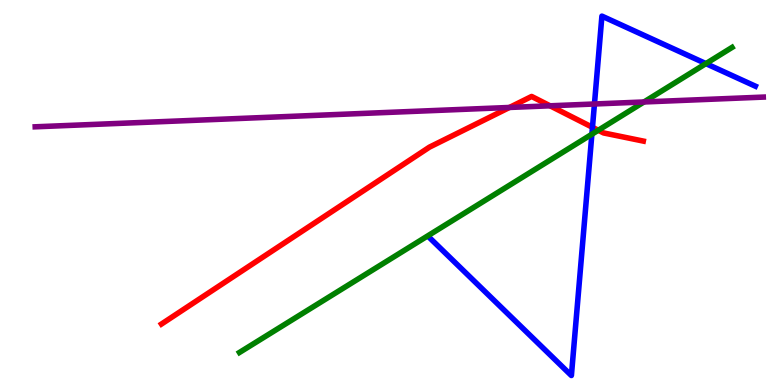[{'lines': ['blue', 'red'], 'intersections': [{'x': 7.64, 'y': 6.69}]}, {'lines': ['green', 'red'], 'intersections': [{'x': 7.72, 'y': 6.62}]}, {'lines': ['purple', 'red'], 'intersections': [{'x': 6.57, 'y': 7.21}, {'x': 7.1, 'y': 7.25}]}, {'lines': ['blue', 'green'], 'intersections': [{'x': 7.64, 'y': 6.51}, {'x': 9.11, 'y': 8.35}]}, {'lines': ['blue', 'purple'], 'intersections': [{'x': 7.67, 'y': 7.3}]}, {'lines': ['green', 'purple'], 'intersections': [{'x': 8.31, 'y': 7.35}]}]